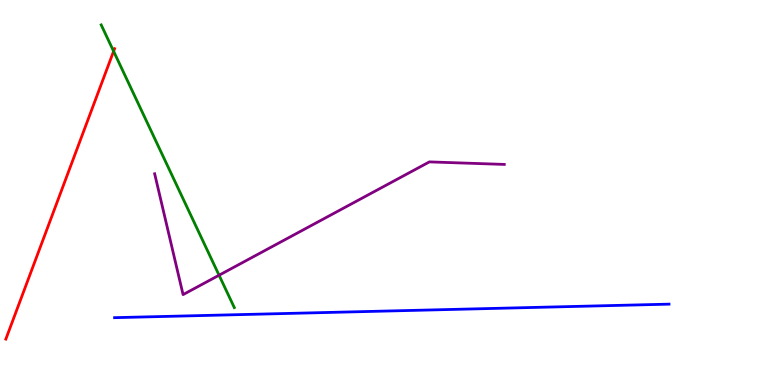[{'lines': ['blue', 'red'], 'intersections': []}, {'lines': ['green', 'red'], 'intersections': [{'x': 1.47, 'y': 8.67}]}, {'lines': ['purple', 'red'], 'intersections': []}, {'lines': ['blue', 'green'], 'intersections': []}, {'lines': ['blue', 'purple'], 'intersections': []}, {'lines': ['green', 'purple'], 'intersections': [{'x': 2.83, 'y': 2.85}]}]